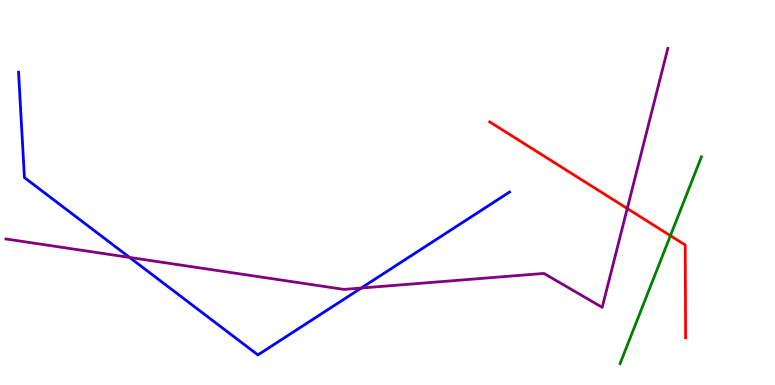[{'lines': ['blue', 'red'], 'intersections': []}, {'lines': ['green', 'red'], 'intersections': [{'x': 8.65, 'y': 3.88}]}, {'lines': ['purple', 'red'], 'intersections': [{'x': 8.09, 'y': 4.58}]}, {'lines': ['blue', 'green'], 'intersections': []}, {'lines': ['blue', 'purple'], 'intersections': [{'x': 1.67, 'y': 3.31}, {'x': 4.66, 'y': 2.52}]}, {'lines': ['green', 'purple'], 'intersections': []}]